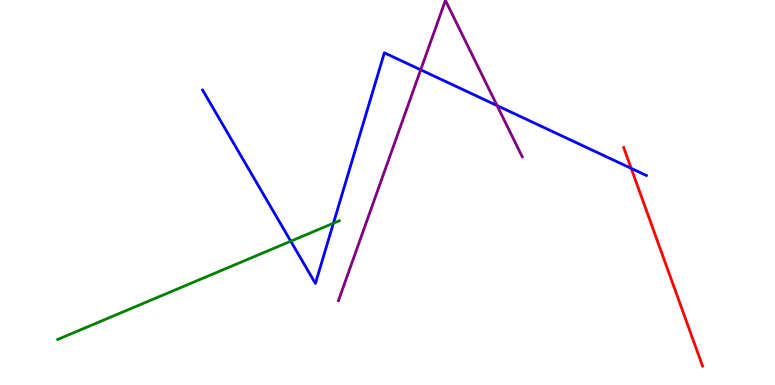[{'lines': ['blue', 'red'], 'intersections': [{'x': 8.14, 'y': 5.63}]}, {'lines': ['green', 'red'], 'intersections': []}, {'lines': ['purple', 'red'], 'intersections': []}, {'lines': ['blue', 'green'], 'intersections': [{'x': 3.75, 'y': 3.74}, {'x': 4.3, 'y': 4.2}]}, {'lines': ['blue', 'purple'], 'intersections': [{'x': 5.43, 'y': 8.19}, {'x': 6.41, 'y': 7.26}]}, {'lines': ['green', 'purple'], 'intersections': []}]